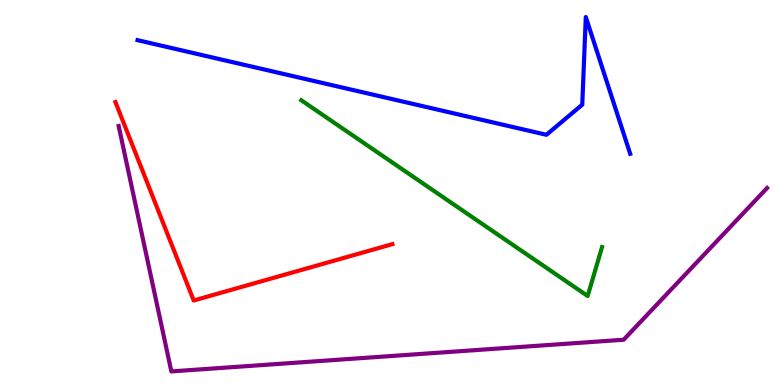[{'lines': ['blue', 'red'], 'intersections': []}, {'lines': ['green', 'red'], 'intersections': []}, {'lines': ['purple', 'red'], 'intersections': []}, {'lines': ['blue', 'green'], 'intersections': []}, {'lines': ['blue', 'purple'], 'intersections': []}, {'lines': ['green', 'purple'], 'intersections': []}]